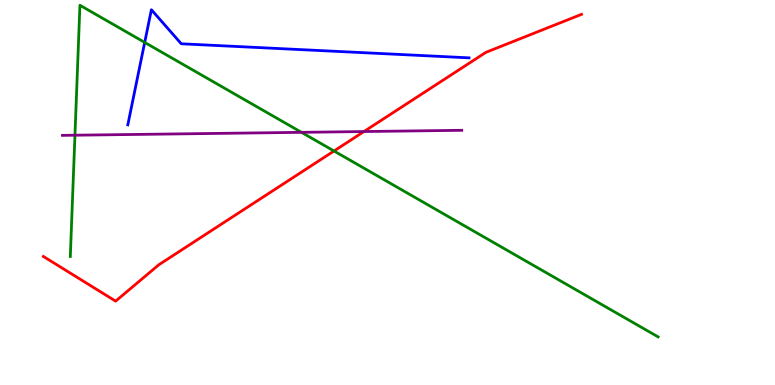[{'lines': ['blue', 'red'], 'intersections': []}, {'lines': ['green', 'red'], 'intersections': [{'x': 4.31, 'y': 6.08}]}, {'lines': ['purple', 'red'], 'intersections': [{'x': 4.7, 'y': 6.58}]}, {'lines': ['blue', 'green'], 'intersections': [{'x': 1.87, 'y': 8.9}]}, {'lines': ['blue', 'purple'], 'intersections': []}, {'lines': ['green', 'purple'], 'intersections': [{'x': 0.967, 'y': 6.49}, {'x': 3.89, 'y': 6.56}]}]